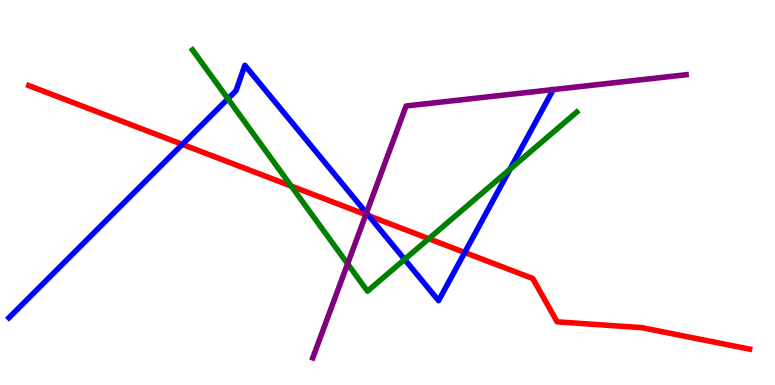[{'lines': ['blue', 'red'], 'intersections': [{'x': 2.35, 'y': 6.25}, {'x': 4.76, 'y': 4.4}, {'x': 6.0, 'y': 3.44}]}, {'lines': ['green', 'red'], 'intersections': [{'x': 3.76, 'y': 5.17}, {'x': 5.53, 'y': 3.8}]}, {'lines': ['purple', 'red'], 'intersections': [{'x': 4.72, 'y': 4.43}]}, {'lines': ['blue', 'green'], 'intersections': [{'x': 2.94, 'y': 7.43}, {'x': 5.22, 'y': 3.26}, {'x': 6.58, 'y': 5.6}]}, {'lines': ['blue', 'purple'], 'intersections': [{'x': 4.73, 'y': 4.47}]}, {'lines': ['green', 'purple'], 'intersections': [{'x': 4.49, 'y': 3.15}]}]